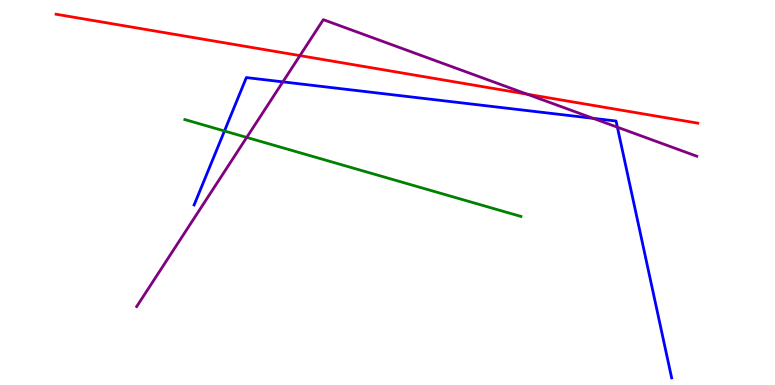[{'lines': ['blue', 'red'], 'intersections': []}, {'lines': ['green', 'red'], 'intersections': []}, {'lines': ['purple', 'red'], 'intersections': [{'x': 3.87, 'y': 8.56}, {'x': 6.8, 'y': 7.55}]}, {'lines': ['blue', 'green'], 'intersections': [{'x': 2.9, 'y': 6.6}]}, {'lines': ['blue', 'purple'], 'intersections': [{'x': 3.65, 'y': 7.87}, {'x': 7.65, 'y': 6.93}, {'x': 7.97, 'y': 6.7}]}, {'lines': ['green', 'purple'], 'intersections': [{'x': 3.18, 'y': 6.43}]}]